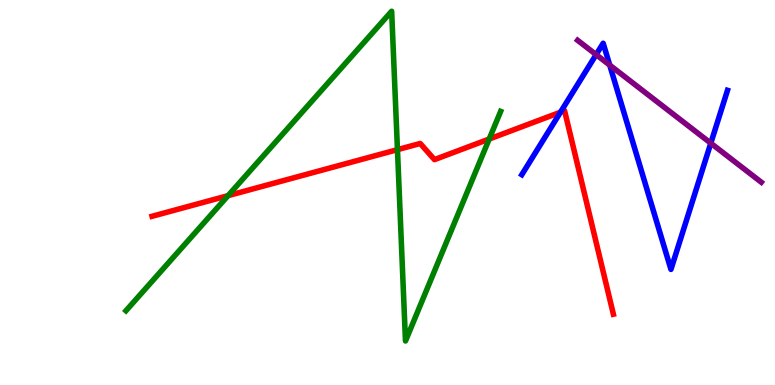[{'lines': ['blue', 'red'], 'intersections': [{'x': 7.23, 'y': 7.09}]}, {'lines': ['green', 'red'], 'intersections': [{'x': 2.94, 'y': 4.92}, {'x': 5.13, 'y': 6.11}, {'x': 6.31, 'y': 6.39}]}, {'lines': ['purple', 'red'], 'intersections': []}, {'lines': ['blue', 'green'], 'intersections': []}, {'lines': ['blue', 'purple'], 'intersections': [{'x': 7.69, 'y': 8.58}, {'x': 7.87, 'y': 8.31}, {'x': 9.17, 'y': 6.28}]}, {'lines': ['green', 'purple'], 'intersections': []}]